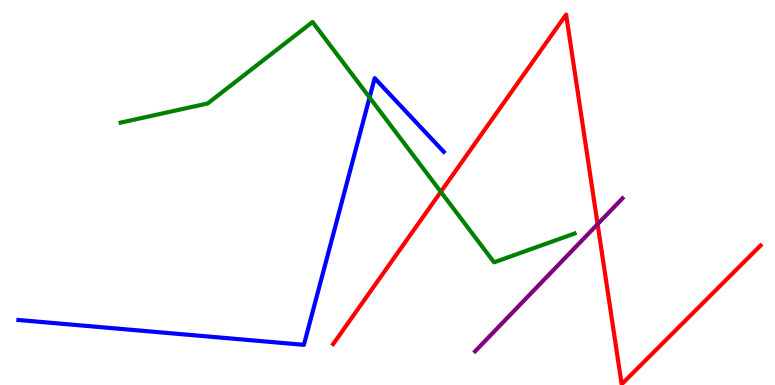[{'lines': ['blue', 'red'], 'intersections': []}, {'lines': ['green', 'red'], 'intersections': [{'x': 5.69, 'y': 5.02}]}, {'lines': ['purple', 'red'], 'intersections': [{'x': 7.71, 'y': 4.18}]}, {'lines': ['blue', 'green'], 'intersections': [{'x': 4.77, 'y': 7.47}]}, {'lines': ['blue', 'purple'], 'intersections': []}, {'lines': ['green', 'purple'], 'intersections': []}]